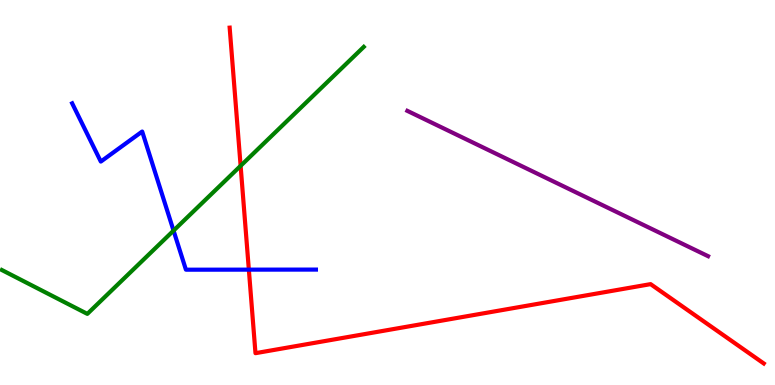[{'lines': ['blue', 'red'], 'intersections': [{'x': 3.21, 'y': 3.0}]}, {'lines': ['green', 'red'], 'intersections': [{'x': 3.1, 'y': 5.69}]}, {'lines': ['purple', 'red'], 'intersections': []}, {'lines': ['blue', 'green'], 'intersections': [{'x': 2.24, 'y': 4.01}]}, {'lines': ['blue', 'purple'], 'intersections': []}, {'lines': ['green', 'purple'], 'intersections': []}]